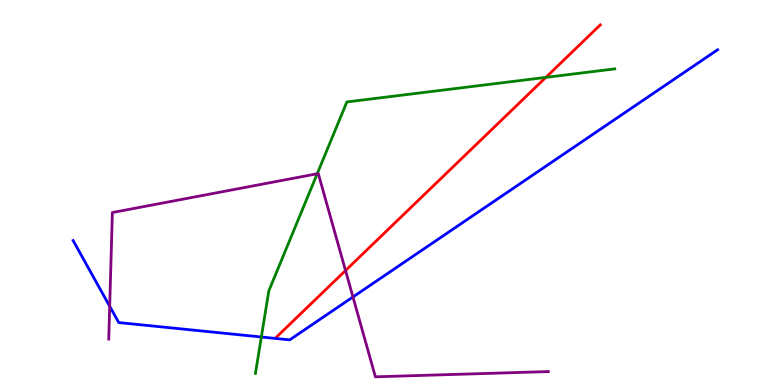[{'lines': ['blue', 'red'], 'intersections': []}, {'lines': ['green', 'red'], 'intersections': [{'x': 7.04, 'y': 7.99}]}, {'lines': ['purple', 'red'], 'intersections': [{'x': 4.46, 'y': 2.97}]}, {'lines': ['blue', 'green'], 'intersections': [{'x': 3.37, 'y': 1.25}]}, {'lines': ['blue', 'purple'], 'intersections': [{'x': 1.42, 'y': 2.04}, {'x': 4.55, 'y': 2.29}]}, {'lines': ['green', 'purple'], 'intersections': [{'x': 4.09, 'y': 5.49}]}]